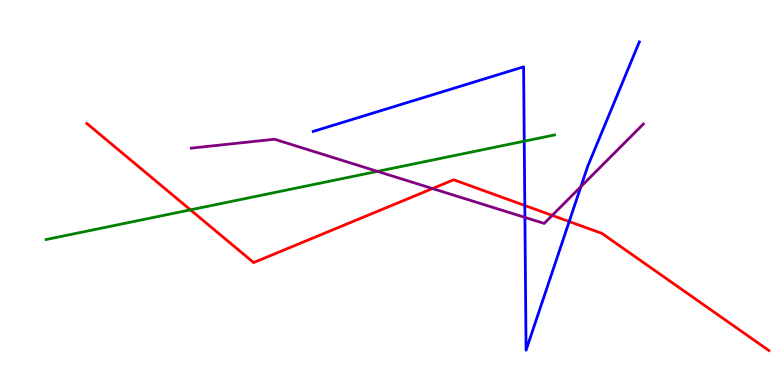[{'lines': ['blue', 'red'], 'intersections': [{'x': 6.77, 'y': 4.66}, {'x': 7.34, 'y': 4.25}]}, {'lines': ['green', 'red'], 'intersections': [{'x': 2.46, 'y': 4.55}]}, {'lines': ['purple', 'red'], 'intersections': [{'x': 5.58, 'y': 5.1}, {'x': 7.13, 'y': 4.41}]}, {'lines': ['blue', 'green'], 'intersections': [{'x': 6.76, 'y': 6.33}]}, {'lines': ['blue', 'purple'], 'intersections': [{'x': 6.77, 'y': 4.35}, {'x': 7.5, 'y': 5.15}]}, {'lines': ['green', 'purple'], 'intersections': [{'x': 4.87, 'y': 5.55}]}]